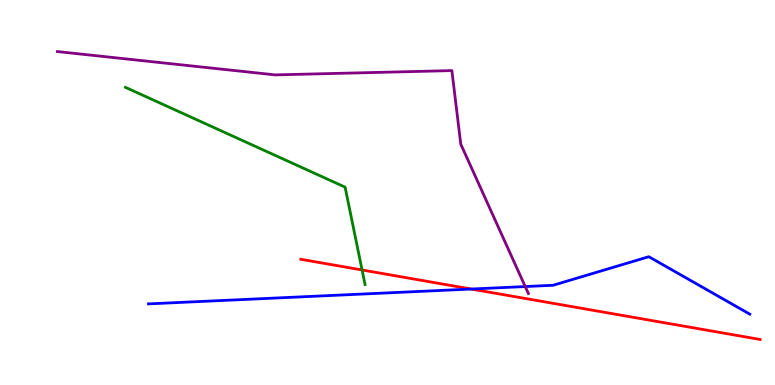[{'lines': ['blue', 'red'], 'intersections': [{'x': 6.08, 'y': 2.49}]}, {'lines': ['green', 'red'], 'intersections': [{'x': 4.67, 'y': 2.99}]}, {'lines': ['purple', 'red'], 'intersections': []}, {'lines': ['blue', 'green'], 'intersections': []}, {'lines': ['blue', 'purple'], 'intersections': [{'x': 6.78, 'y': 2.56}]}, {'lines': ['green', 'purple'], 'intersections': []}]